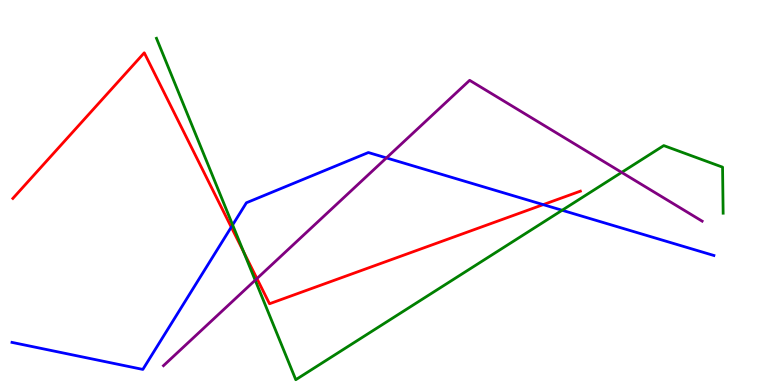[{'lines': ['blue', 'red'], 'intersections': [{'x': 2.98, 'y': 4.1}, {'x': 7.01, 'y': 4.69}]}, {'lines': ['green', 'red'], 'intersections': [{'x': 3.14, 'y': 3.46}]}, {'lines': ['purple', 'red'], 'intersections': [{'x': 3.32, 'y': 2.76}]}, {'lines': ['blue', 'green'], 'intersections': [{'x': 3.0, 'y': 4.16}, {'x': 7.25, 'y': 4.54}]}, {'lines': ['blue', 'purple'], 'intersections': [{'x': 4.99, 'y': 5.9}]}, {'lines': ['green', 'purple'], 'intersections': [{'x': 3.29, 'y': 2.72}, {'x': 8.02, 'y': 5.52}]}]